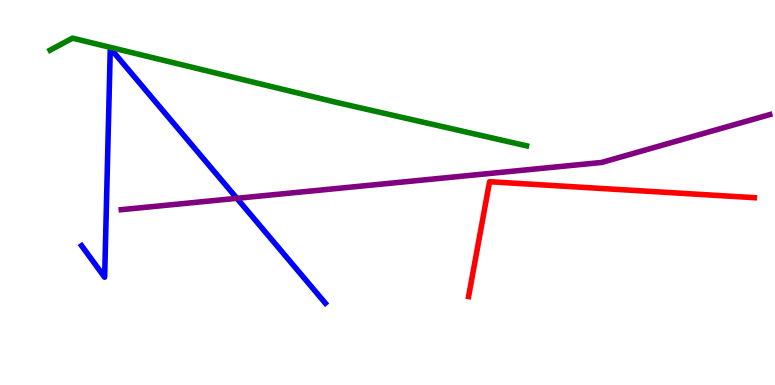[{'lines': ['blue', 'red'], 'intersections': []}, {'lines': ['green', 'red'], 'intersections': []}, {'lines': ['purple', 'red'], 'intersections': []}, {'lines': ['blue', 'green'], 'intersections': []}, {'lines': ['blue', 'purple'], 'intersections': [{'x': 3.06, 'y': 4.85}]}, {'lines': ['green', 'purple'], 'intersections': []}]